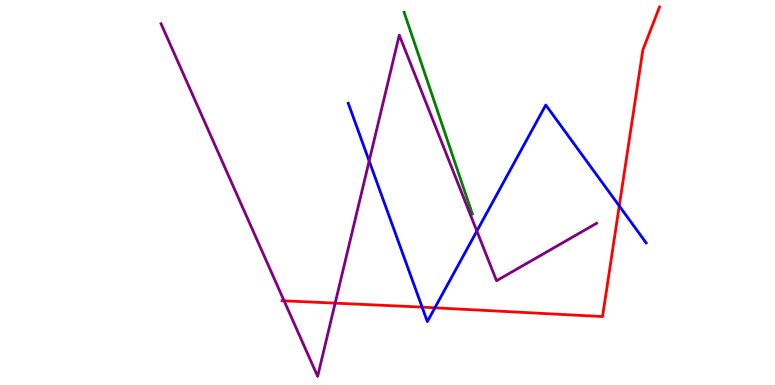[{'lines': ['blue', 'red'], 'intersections': [{'x': 5.45, 'y': 2.02}, {'x': 5.61, 'y': 2.01}, {'x': 7.99, 'y': 4.65}]}, {'lines': ['green', 'red'], 'intersections': []}, {'lines': ['purple', 'red'], 'intersections': [{'x': 3.67, 'y': 2.19}, {'x': 4.32, 'y': 2.13}]}, {'lines': ['blue', 'green'], 'intersections': []}, {'lines': ['blue', 'purple'], 'intersections': [{'x': 4.76, 'y': 5.82}, {'x': 6.15, 'y': 4.0}]}, {'lines': ['green', 'purple'], 'intersections': []}]